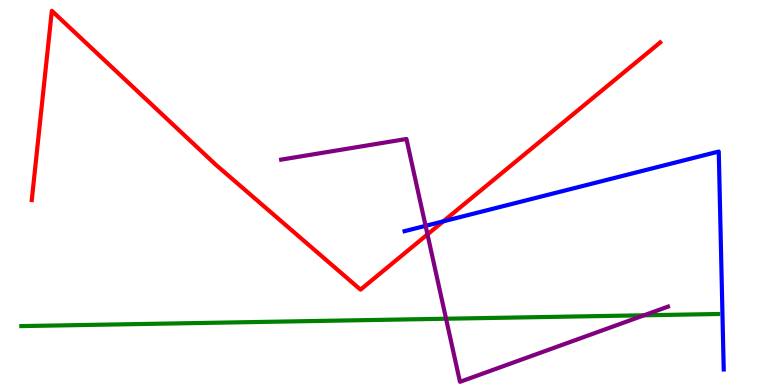[{'lines': ['blue', 'red'], 'intersections': [{'x': 5.72, 'y': 4.25}]}, {'lines': ['green', 'red'], 'intersections': []}, {'lines': ['purple', 'red'], 'intersections': [{'x': 5.52, 'y': 3.91}]}, {'lines': ['blue', 'green'], 'intersections': []}, {'lines': ['blue', 'purple'], 'intersections': [{'x': 5.49, 'y': 4.13}]}, {'lines': ['green', 'purple'], 'intersections': [{'x': 5.76, 'y': 1.72}, {'x': 8.31, 'y': 1.81}]}]